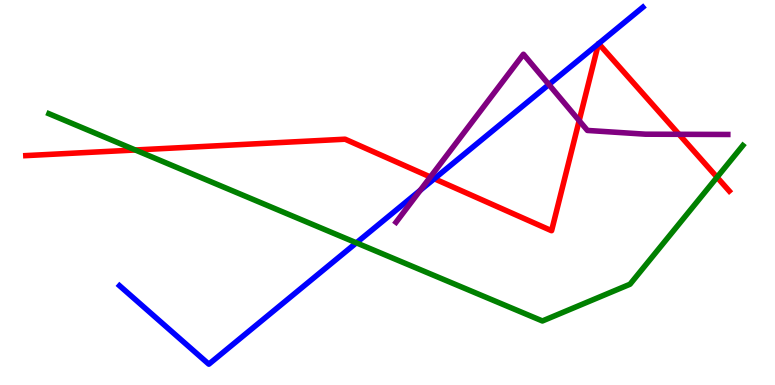[{'lines': ['blue', 'red'], 'intersections': [{'x': 5.6, 'y': 5.36}, {'x': 7.72, 'y': 8.86}, {'x': 7.72, 'y': 8.87}]}, {'lines': ['green', 'red'], 'intersections': [{'x': 1.75, 'y': 6.1}, {'x': 9.25, 'y': 5.4}]}, {'lines': ['purple', 'red'], 'intersections': [{'x': 5.55, 'y': 5.4}, {'x': 7.47, 'y': 6.87}, {'x': 8.76, 'y': 6.51}]}, {'lines': ['blue', 'green'], 'intersections': [{'x': 4.6, 'y': 3.69}]}, {'lines': ['blue', 'purple'], 'intersections': [{'x': 5.42, 'y': 5.06}, {'x': 7.08, 'y': 7.8}]}, {'lines': ['green', 'purple'], 'intersections': []}]